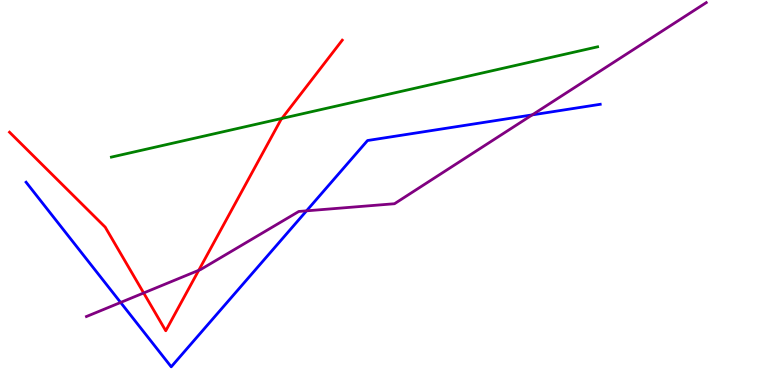[{'lines': ['blue', 'red'], 'intersections': []}, {'lines': ['green', 'red'], 'intersections': [{'x': 3.64, 'y': 6.92}]}, {'lines': ['purple', 'red'], 'intersections': [{'x': 1.85, 'y': 2.39}, {'x': 2.56, 'y': 2.98}]}, {'lines': ['blue', 'green'], 'intersections': []}, {'lines': ['blue', 'purple'], 'intersections': [{'x': 1.56, 'y': 2.14}, {'x': 3.96, 'y': 4.52}, {'x': 6.87, 'y': 7.02}]}, {'lines': ['green', 'purple'], 'intersections': []}]